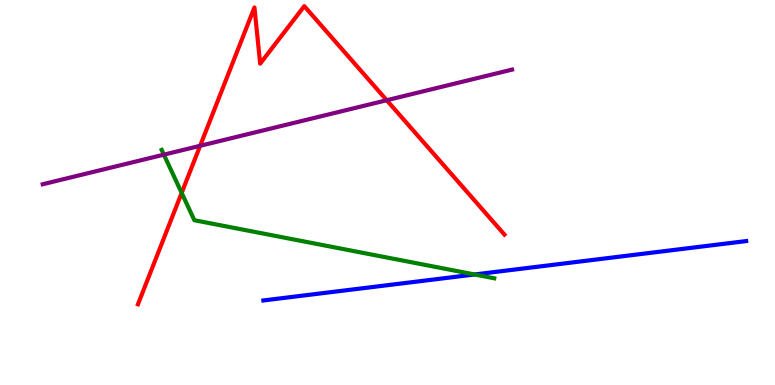[{'lines': ['blue', 'red'], 'intersections': []}, {'lines': ['green', 'red'], 'intersections': [{'x': 2.34, 'y': 4.99}]}, {'lines': ['purple', 'red'], 'intersections': [{'x': 2.58, 'y': 6.21}, {'x': 4.99, 'y': 7.4}]}, {'lines': ['blue', 'green'], 'intersections': [{'x': 6.12, 'y': 2.87}]}, {'lines': ['blue', 'purple'], 'intersections': []}, {'lines': ['green', 'purple'], 'intersections': [{'x': 2.11, 'y': 5.98}]}]